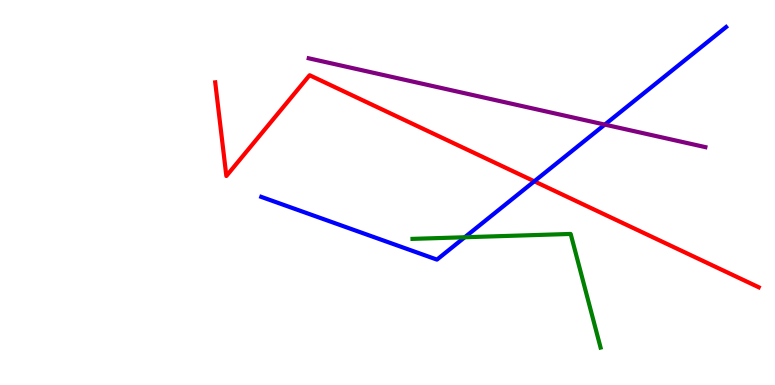[{'lines': ['blue', 'red'], 'intersections': [{'x': 6.89, 'y': 5.29}]}, {'lines': ['green', 'red'], 'intersections': []}, {'lines': ['purple', 'red'], 'intersections': []}, {'lines': ['blue', 'green'], 'intersections': [{'x': 6.0, 'y': 3.84}]}, {'lines': ['blue', 'purple'], 'intersections': [{'x': 7.8, 'y': 6.76}]}, {'lines': ['green', 'purple'], 'intersections': []}]